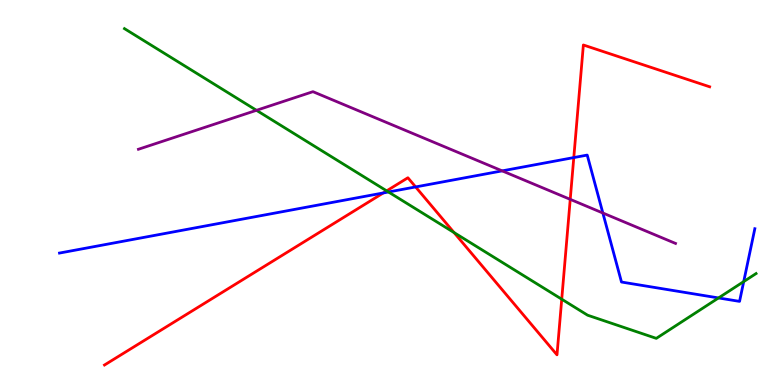[{'lines': ['blue', 'red'], 'intersections': [{'x': 4.95, 'y': 4.99}, {'x': 5.36, 'y': 5.14}, {'x': 7.4, 'y': 5.91}]}, {'lines': ['green', 'red'], 'intersections': [{'x': 4.99, 'y': 5.04}, {'x': 5.86, 'y': 3.96}, {'x': 7.25, 'y': 2.23}]}, {'lines': ['purple', 'red'], 'intersections': [{'x': 7.36, 'y': 4.82}]}, {'lines': ['blue', 'green'], 'intersections': [{'x': 5.01, 'y': 5.01}, {'x': 9.27, 'y': 2.26}, {'x': 9.6, 'y': 2.69}]}, {'lines': ['blue', 'purple'], 'intersections': [{'x': 6.48, 'y': 5.56}, {'x': 7.78, 'y': 4.47}]}, {'lines': ['green', 'purple'], 'intersections': [{'x': 3.31, 'y': 7.13}]}]